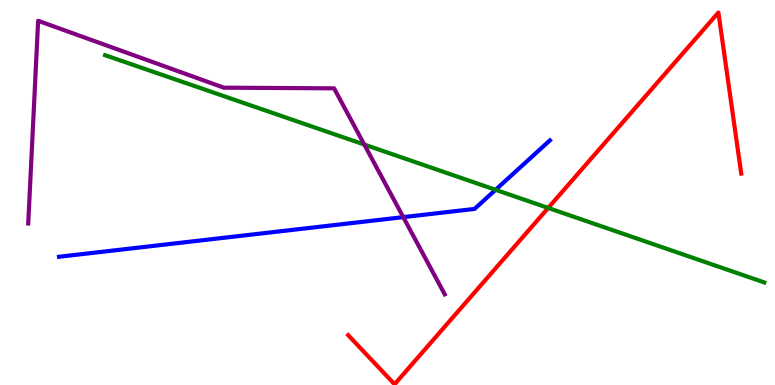[{'lines': ['blue', 'red'], 'intersections': []}, {'lines': ['green', 'red'], 'intersections': [{'x': 7.07, 'y': 4.6}]}, {'lines': ['purple', 'red'], 'intersections': []}, {'lines': ['blue', 'green'], 'intersections': [{'x': 6.39, 'y': 5.07}]}, {'lines': ['blue', 'purple'], 'intersections': [{'x': 5.2, 'y': 4.36}]}, {'lines': ['green', 'purple'], 'intersections': [{'x': 4.7, 'y': 6.25}]}]